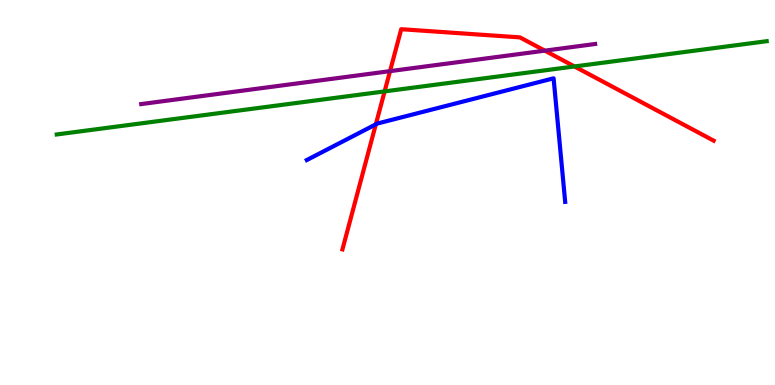[{'lines': ['blue', 'red'], 'intersections': [{'x': 4.85, 'y': 6.77}]}, {'lines': ['green', 'red'], 'intersections': [{'x': 4.96, 'y': 7.63}, {'x': 7.41, 'y': 8.27}]}, {'lines': ['purple', 'red'], 'intersections': [{'x': 5.03, 'y': 8.15}, {'x': 7.03, 'y': 8.68}]}, {'lines': ['blue', 'green'], 'intersections': []}, {'lines': ['blue', 'purple'], 'intersections': []}, {'lines': ['green', 'purple'], 'intersections': []}]